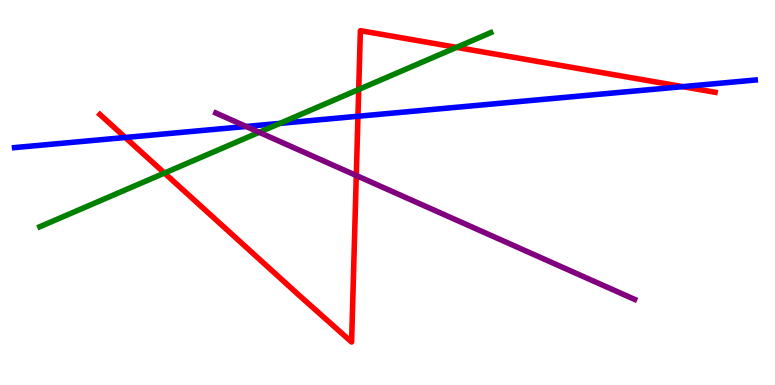[{'lines': ['blue', 'red'], 'intersections': [{'x': 1.62, 'y': 6.43}, {'x': 4.62, 'y': 6.98}, {'x': 8.81, 'y': 7.75}]}, {'lines': ['green', 'red'], 'intersections': [{'x': 2.12, 'y': 5.5}, {'x': 4.63, 'y': 7.68}, {'x': 5.89, 'y': 8.77}]}, {'lines': ['purple', 'red'], 'intersections': [{'x': 4.6, 'y': 5.44}]}, {'lines': ['blue', 'green'], 'intersections': [{'x': 3.61, 'y': 6.79}]}, {'lines': ['blue', 'purple'], 'intersections': [{'x': 3.18, 'y': 6.71}]}, {'lines': ['green', 'purple'], 'intersections': [{'x': 3.34, 'y': 6.56}]}]